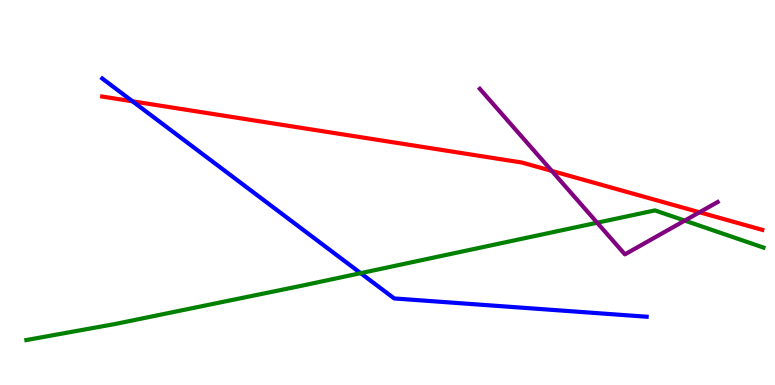[{'lines': ['blue', 'red'], 'intersections': [{'x': 1.71, 'y': 7.37}]}, {'lines': ['green', 'red'], 'intersections': []}, {'lines': ['purple', 'red'], 'intersections': [{'x': 7.12, 'y': 5.56}, {'x': 9.03, 'y': 4.49}]}, {'lines': ['blue', 'green'], 'intersections': [{'x': 4.65, 'y': 2.9}]}, {'lines': ['blue', 'purple'], 'intersections': []}, {'lines': ['green', 'purple'], 'intersections': [{'x': 7.71, 'y': 4.22}, {'x': 8.84, 'y': 4.27}]}]